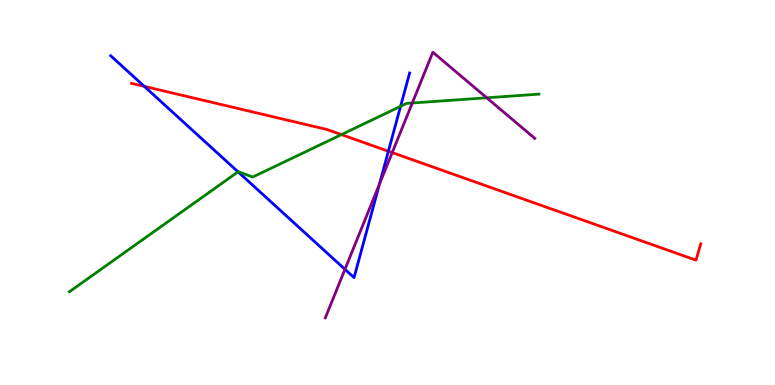[{'lines': ['blue', 'red'], 'intersections': [{'x': 1.86, 'y': 7.76}, {'x': 5.01, 'y': 6.07}]}, {'lines': ['green', 'red'], 'intersections': [{'x': 4.41, 'y': 6.5}]}, {'lines': ['purple', 'red'], 'intersections': [{'x': 5.06, 'y': 6.04}]}, {'lines': ['blue', 'green'], 'intersections': [{'x': 3.07, 'y': 5.54}, {'x': 5.17, 'y': 7.24}]}, {'lines': ['blue', 'purple'], 'intersections': [{'x': 4.45, 'y': 3.01}, {'x': 4.9, 'y': 5.22}]}, {'lines': ['green', 'purple'], 'intersections': [{'x': 5.32, 'y': 7.32}, {'x': 6.28, 'y': 7.46}]}]